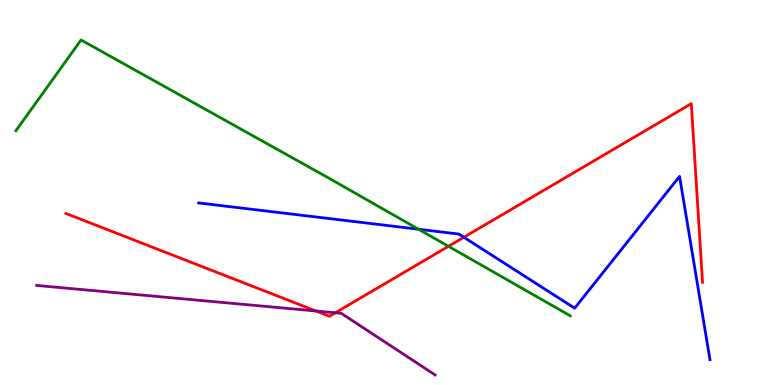[{'lines': ['blue', 'red'], 'intersections': [{'x': 5.99, 'y': 3.84}]}, {'lines': ['green', 'red'], 'intersections': [{'x': 5.79, 'y': 3.6}]}, {'lines': ['purple', 'red'], 'intersections': [{'x': 4.08, 'y': 1.92}, {'x': 4.33, 'y': 1.88}]}, {'lines': ['blue', 'green'], 'intersections': [{'x': 5.4, 'y': 4.05}]}, {'lines': ['blue', 'purple'], 'intersections': []}, {'lines': ['green', 'purple'], 'intersections': []}]